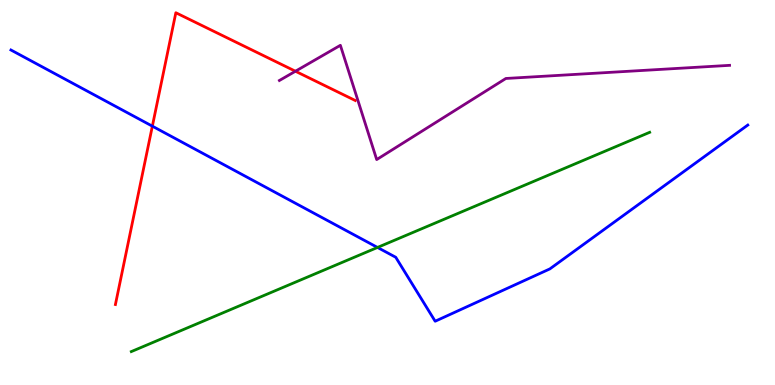[{'lines': ['blue', 'red'], 'intersections': [{'x': 1.97, 'y': 6.72}]}, {'lines': ['green', 'red'], 'intersections': []}, {'lines': ['purple', 'red'], 'intersections': [{'x': 3.81, 'y': 8.15}]}, {'lines': ['blue', 'green'], 'intersections': [{'x': 4.87, 'y': 3.57}]}, {'lines': ['blue', 'purple'], 'intersections': []}, {'lines': ['green', 'purple'], 'intersections': []}]